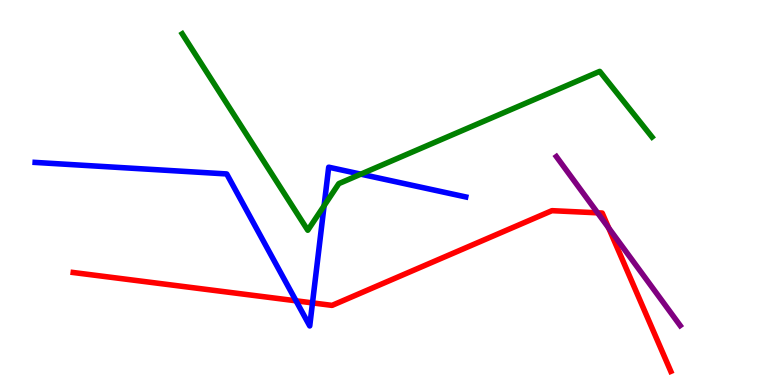[{'lines': ['blue', 'red'], 'intersections': [{'x': 3.82, 'y': 2.19}, {'x': 4.03, 'y': 2.13}]}, {'lines': ['green', 'red'], 'intersections': []}, {'lines': ['purple', 'red'], 'intersections': [{'x': 7.71, 'y': 4.47}, {'x': 7.85, 'y': 4.08}]}, {'lines': ['blue', 'green'], 'intersections': [{'x': 4.18, 'y': 4.66}, {'x': 4.66, 'y': 5.48}]}, {'lines': ['blue', 'purple'], 'intersections': []}, {'lines': ['green', 'purple'], 'intersections': []}]